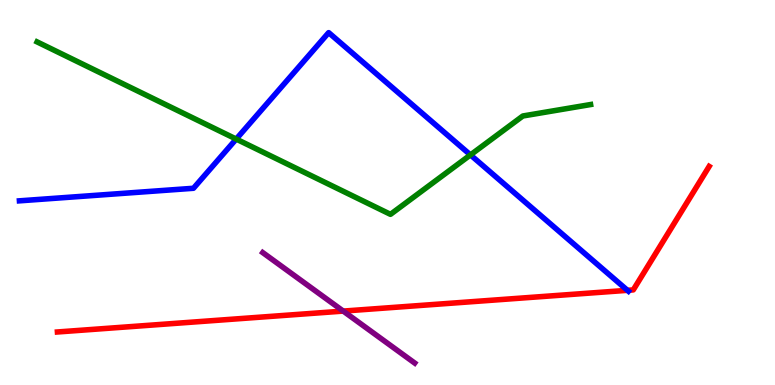[{'lines': ['blue', 'red'], 'intersections': [{'x': 8.1, 'y': 2.46}]}, {'lines': ['green', 'red'], 'intersections': []}, {'lines': ['purple', 'red'], 'intersections': [{'x': 4.43, 'y': 1.92}]}, {'lines': ['blue', 'green'], 'intersections': [{'x': 3.05, 'y': 6.39}, {'x': 6.07, 'y': 5.98}]}, {'lines': ['blue', 'purple'], 'intersections': []}, {'lines': ['green', 'purple'], 'intersections': []}]